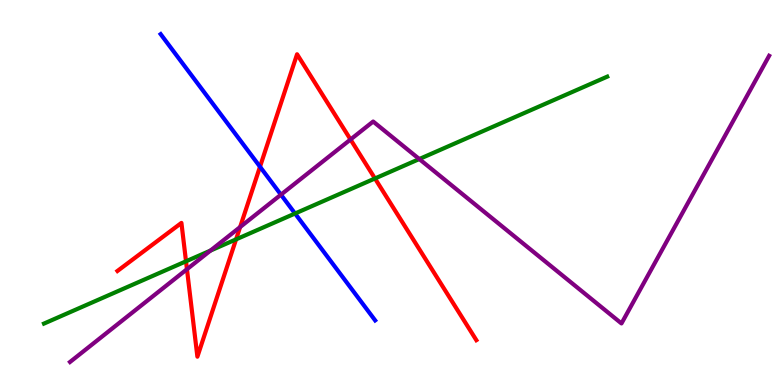[{'lines': ['blue', 'red'], 'intersections': [{'x': 3.35, 'y': 5.67}]}, {'lines': ['green', 'red'], 'intersections': [{'x': 2.4, 'y': 3.21}, {'x': 3.05, 'y': 3.78}, {'x': 4.84, 'y': 5.36}]}, {'lines': ['purple', 'red'], 'intersections': [{'x': 2.41, 'y': 3.01}, {'x': 3.1, 'y': 4.1}, {'x': 4.52, 'y': 6.38}]}, {'lines': ['blue', 'green'], 'intersections': [{'x': 3.81, 'y': 4.45}]}, {'lines': ['blue', 'purple'], 'intersections': [{'x': 3.63, 'y': 4.94}]}, {'lines': ['green', 'purple'], 'intersections': [{'x': 2.72, 'y': 3.49}, {'x': 5.41, 'y': 5.87}]}]